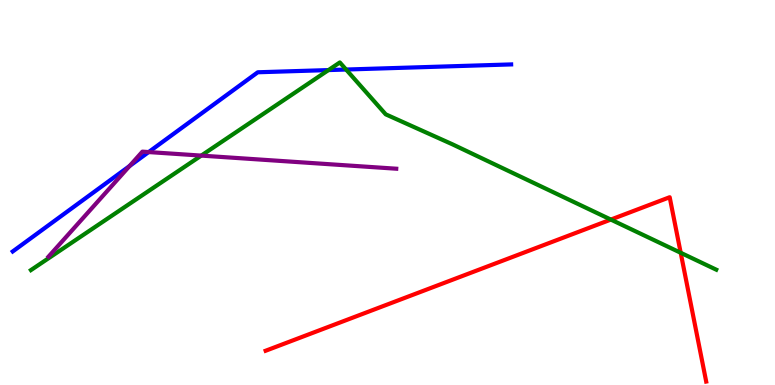[{'lines': ['blue', 'red'], 'intersections': []}, {'lines': ['green', 'red'], 'intersections': [{'x': 7.88, 'y': 4.3}, {'x': 8.78, 'y': 3.43}]}, {'lines': ['purple', 'red'], 'intersections': []}, {'lines': ['blue', 'green'], 'intersections': [{'x': 4.24, 'y': 8.18}, {'x': 4.47, 'y': 8.19}]}, {'lines': ['blue', 'purple'], 'intersections': [{'x': 1.67, 'y': 5.69}, {'x': 1.92, 'y': 6.05}]}, {'lines': ['green', 'purple'], 'intersections': [{'x': 2.6, 'y': 5.96}]}]